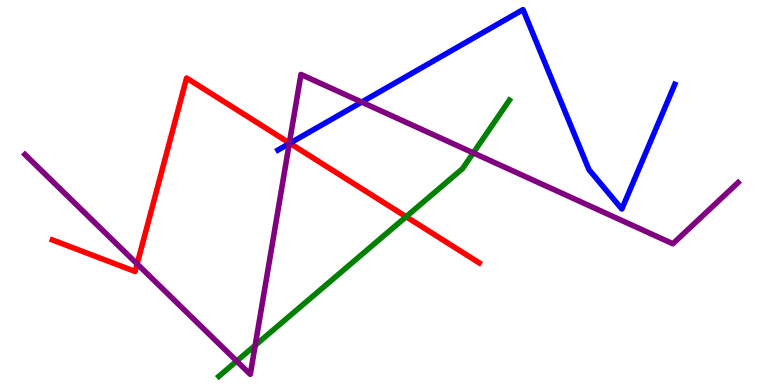[{'lines': ['blue', 'red'], 'intersections': [{'x': 3.74, 'y': 6.28}]}, {'lines': ['green', 'red'], 'intersections': [{'x': 5.24, 'y': 4.37}]}, {'lines': ['purple', 'red'], 'intersections': [{'x': 1.77, 'y': 3.14}, {'x': 3.73, 'y': 6.29}]}, {'lines': ['blue', 'green'], 'intersections': []}, {'lines': ['blue', 'purple'], 'intersections': [{'x': 3.73, 'y': 6.27}, {'x': 4.67, 'y': 7.35}]}, {'lines': ['green', 'purple'], 'intersections': [{'x': 3.05, 'y': 0.621}, {'x': 3.29, 'y': 1.03}, {'x': 6.11, 'y': 6.03}]}]